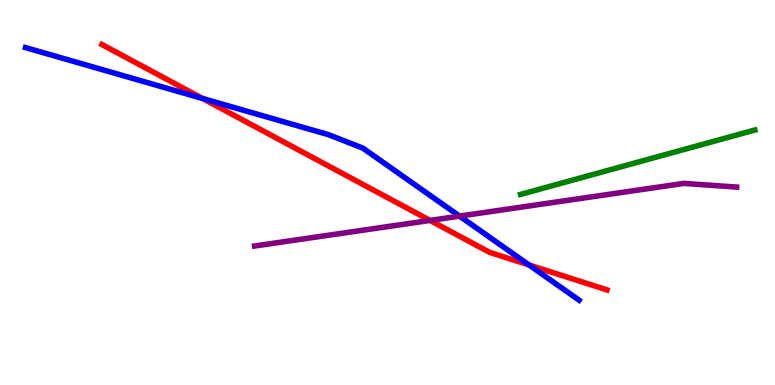[{'lines': ['blue', 'red'], 'intersections': [{'x': 2.61, 'y': 7.44}, {'x': 6.83, 'y': 3.12}]}, {'lines': ['green', 'red'], 'intersections': []}, {'lines': ['purple', 'red'], 'intersections': [{'x': 5.55, 'y': 4.27}]}, {'lines': ['blue', 'green'], 'intersections': []}, {'lines': ['blue', 'purple'], 'intersections': [{'x': 5.93, 'y': 4.39}]}, {'lines': ['green', 'purple'], 'intersections': []}]